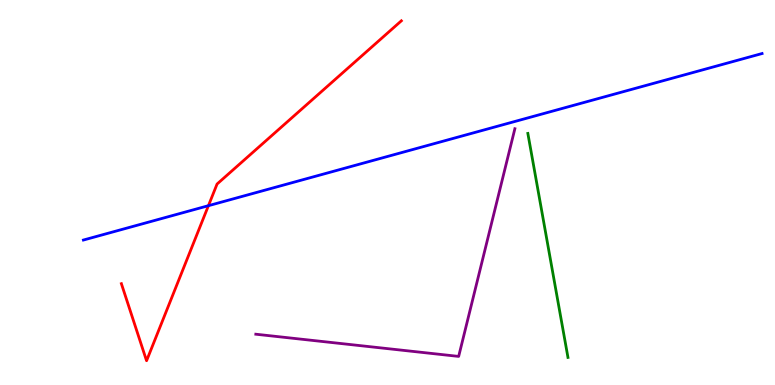[{'lines': ['blue', 'red'], 'intersections': [{'x': 2.69, 'y': 4.66}]}, {'lines': ['green', 'red'], 'intersections': []}, {'lines': ['purple', 'red'], 'intersections': []}, {'lines': ['blue', 'green'], 'intersections': []}, {'lines': ['blue', 'purple'], 'intersections': []}, {'lines': ['green', 'purple'], 'intersections': []}]